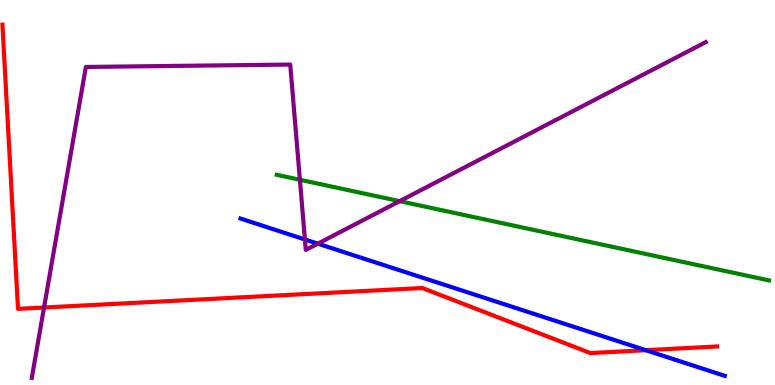[{'lines': ['blue', 'red'], 'intersections': [{'x': 8.33, 'y': 0.904}]}, {'lines': ['green', 'red'], 'intersections': []}, {'lines': ['purple', 'red'], 'intersections': [{'x': 0.568, 'y': 2.01}]}, {'lines': ['blue', 'green'], 'intersections': []}, {'lines': ['blue', 'purple'], 'intersections': [{'x': 3.93, 'y': 3.78}, {'x': 4.1, 'y': 3.67}]}, {'lines': ['green', 'purple'], 'intersections': [{'x': 3.87, 'y': 5.33}, {'x': 5.16, 'y': 4.77}]}]